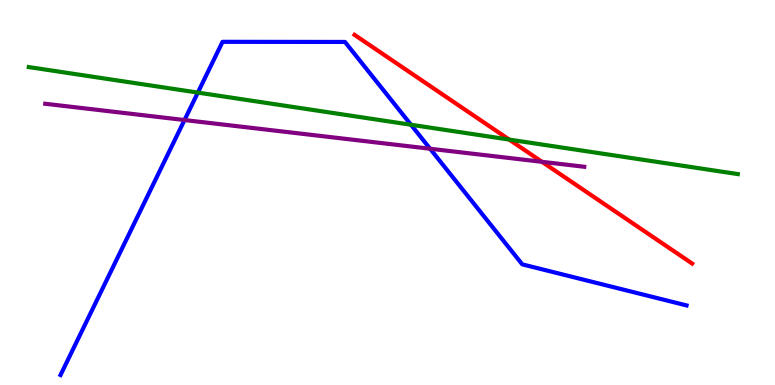[{'lines': ['blue', 'red'], 'intersections': []}, {'lines': ['green', 'red'], 'intersections': [{'x': 6.57, 'y': 6.37}]}, {'lines': ['purple', 'red'], 'intersections': [{'x': 6.99, 'y': 5.8}]}, {'lines': ['blue', 'green'], 'intersections': [{'x': 2.55, 'y': 7.6}, {'x': 5.3, 'y': 6.76}]}, {'lines': ['blue', 'purple'], 'intersections': [{'x': 2.38, 'y': 6.88}, {'x': 5.55, 'y': 6.14}]}, {'lines': ['green', 'purple'], 'intersections': []}]